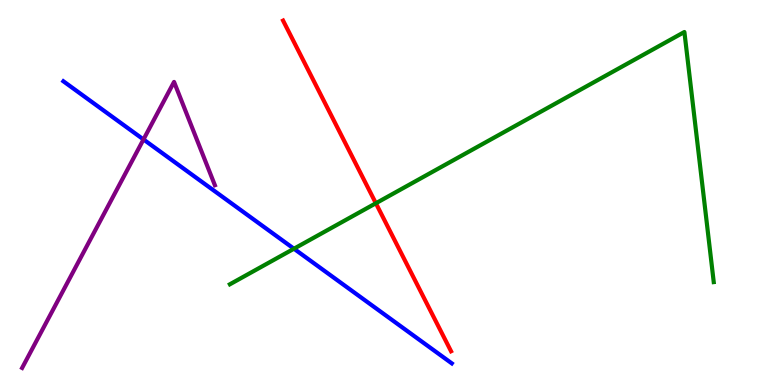[{'lines': ['blue', 'red'], 'intersections': []}, {'lines': ['green', 'red'], 'intersections': [{'x': 4.85, 'y': 4.72}]}, {'lines': ['purple', 'red'], 'intersections': []}, {'lines': ['blue', 'green'], 'intersections': [{'x': 3.79, 'y': 3.54}]}, {'lines': ['blue', 'purple'], 'intersections': [{'x': 1.85, 'y': 6.38}]}, {'lines': ['green', 'purple'], 'intersections': []}]